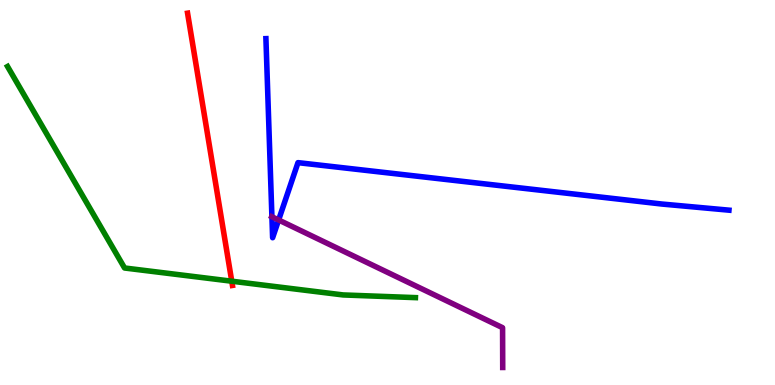[{'lines': ['blue', 'red'], 'intersections': []}, {'lines': ['green', 'red'], 'intersections': [{'x': 2.99, 'y': 2.7}]}, {'lines': ['purple', 'red'], 'intersections': []}, {'lines': ['blue', 'green'], 'intersections': []}, {'lines': ['blue', 'purple'], 'intersections': [{'x': 3.51, 'y': 4.37}, {'x': 3.6, 'y': 4.29}]}, {'lines': ['green', 'purple'], 'intersections': []}]